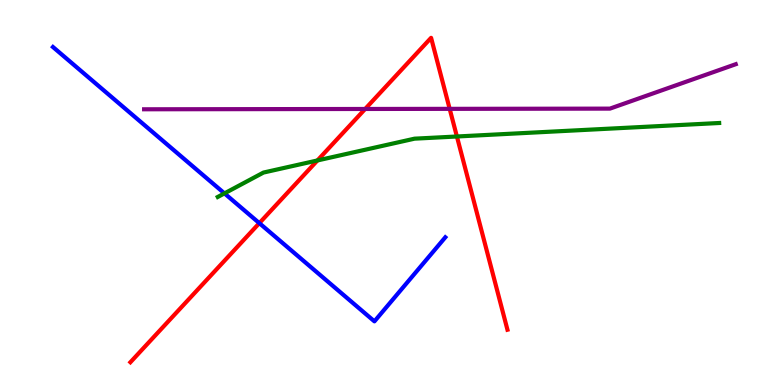[{'lines': ['blue', 'red'], 'intersections': [{'x': 3.35, 'y': 4.2}]}, {'lines': ['green', 'red'], 'intersections': [{'x': 4.1, 'y': 5.83}, {'x': 5.9, 'y': 6.45}]}, {'lines': ['purple', 'red'], 'intersections': [{'x': 4.71, 'y': 7.17}, {'x': 5.8, 'y': 7.17}]}, {'lines': ['blue', 'green'], 'intersections': [{'x': 2.9, 'y': 4.98}]}, {'lines': ['blue', 'purple'], 'intersections': []}, {'lines': ['green', 'purple'], 'intersections': []}]